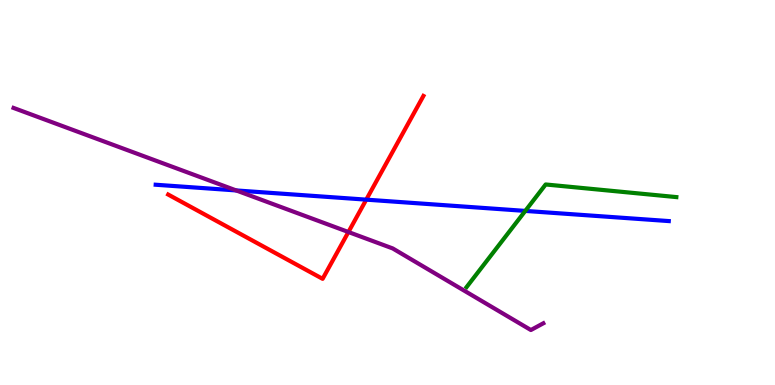[{'lines': ['blue', 'red'], 'intersections': [{'x': 4.73, 'y': 4.81}]}, {'lines': ['green', 'red'], 'intersections': []}, {'lines': ['purple', 'red'], 'intersections': [{'x': 4.5, 'y': 3.97}]}, {'lines': ['blue', 'green'], 'intersections': [{'x': 6.78, 'y': 4.52}]}, {'lines': ['blue', 'purple'], 'intersections': [{'x': 3.05, 'y': 5.05}]}, {'lines': ['green', 'purple'], 'intersections': []}]